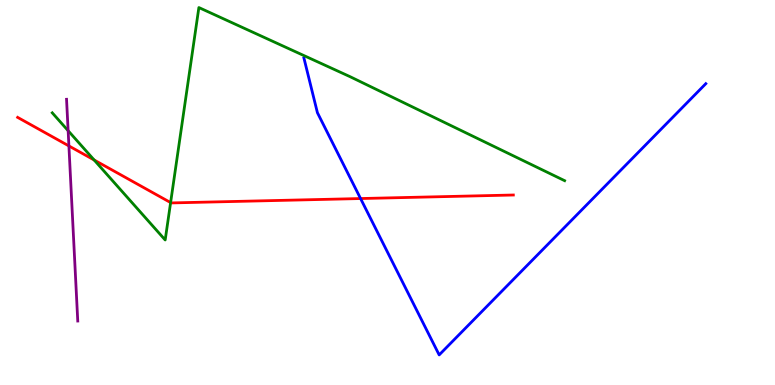[{'lines': ['blue', 'red'], 'intersections': [{'x': 4.65, 'y': 4.84}]}, {'lines': ['green', 'red'], 'intersections': [{'x': 1.21, 'y': 5.84}, {'x': 2.2, 'y': 4.74}]}, {'lines': ['purple', 'red'], 'intersections': [{'x': 0.889, 'y': 6.21}]}, {'lines': ['blue', 'green'], 'intersections': []}, {'lines': ['blue', 'purple'], 'intersections': []}, {'lines': ['green', 'purple'], 'intersections': [{'x': 0.879, 'y': 6.61}]}]